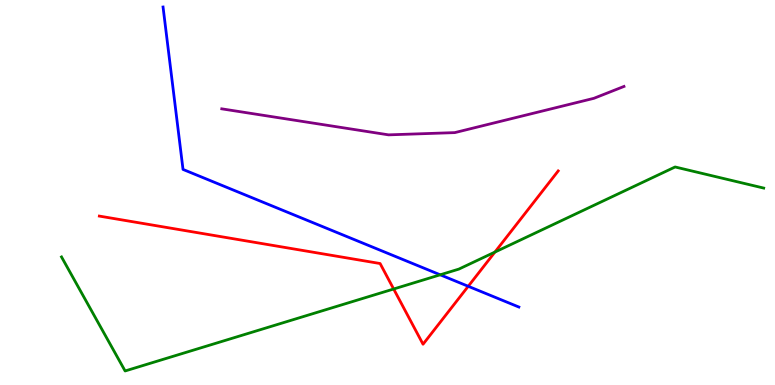[{'lines': ['blue', 'red'], 'intersections': [{'x': 6.04, 'y': 2.56}]}, {'lines': ['green', 'red'], 'intersections': [{'x': 5.08, 'y': 2.49}, {'x': 6.39, 'y': 3.45}]}, {'lines': ['purple', 'red'], 'intersections': []}, {'lines': ['blue', 'green'], 'intersections': [{'x': 5.68, 'y': 2.86}]}, {'lines': ['blue', 'purple'], 'intersections': []}, {'lines': ['green', 'purple'], 'intersections': []}]